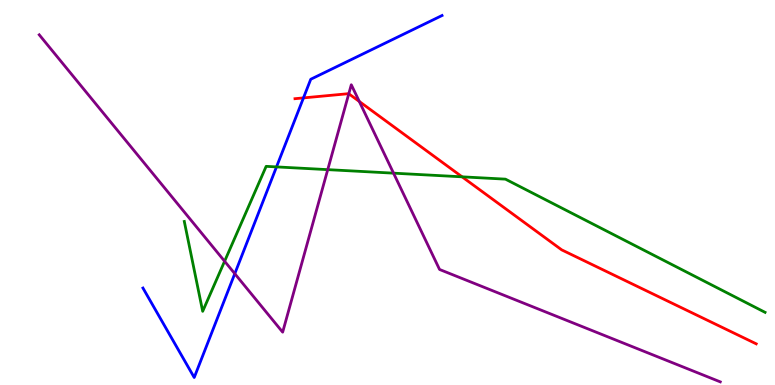[{'lines': ['blue', 'red'], 'intersections': [{'x': 3.92, 'y': 7.46}]}, {'lines': ['green', 'red'], 'intersections': [{'x': 5.96, 'y': 5.41}]}, {'lines': ['purple', 'red'], 'intersections': [{'x': 4.5, 'y': 7.56}, {'x': 4.64, 'y': 7.36}]}, {'lines': ['blue', 'green'], 'intersections': [{'x': 3.57, 'y': 5.66}]}, {'lines': ['blue', 'purple'], 'intersections': [{'x': 3.03, 'y': 2.89}]}, {'lines': ['green', 'purple'], 'intersections': [{'x': 2.9, 'y': 3.21}, {'x': 4.23, 'y': 5.59}, {'x': 5.08, 'y': 5.5}]}]